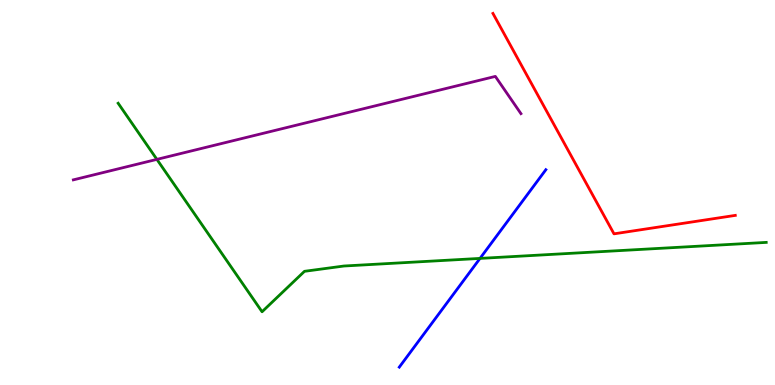[{'lines': ['blue', 'red'], 'intersections': []}, {'lines': ['green', 'red'], 'intersections': []}, {'lines': ['purple', 'red'], 'intersections': []}, {'lines': ['blue', 'green'], 'intersections': [{'x': 6.19, 'y': 3.29}]}, {'lines': ['blue', 'purple'], 'intersections': []}, {'lines': ['green', 'purple'], 'intersections': [{'x': 2.02, 'y': 5.86}]}]